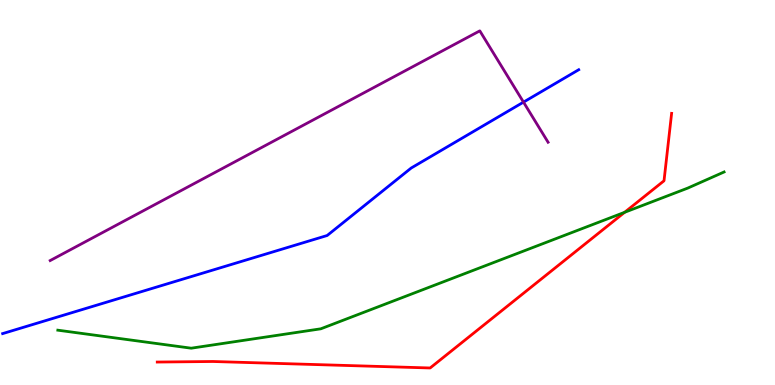[{'lines': ['blue', 'red'], 'intersections': []}, {'lines': ['green', 'red'], 'intersections': [{'x': 8.06, 'y': 4.49}]}, {'lines': ['purple', 'red'], 'intersections': []}, {'lines': ['blue', 'green'], 'intersections': []}, {'lines': ['blue', 'purple'], 'intersections': [{'x': 6.75, 'y': 7.35}]}, {'lines': ['green', 'purple'], 'intersections': []}]